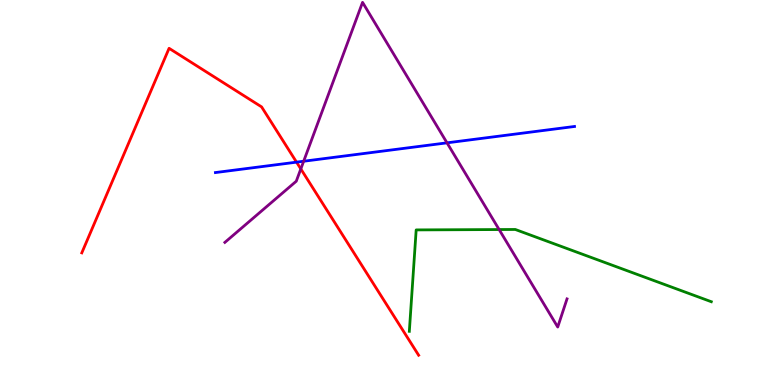[{'lines': ['blue', 'red'], 'intersections': [{'x': 3.83, 'y': 5.79}]}, {'lines': ['green', 'red'], 'intersections': []}, {'lines': ['purple', 'red'], 'intersections': [{'x': 3.88, 'y': 5.61}]}, {'lines': ['blue', 'green'], 'intersections': []}, {'lines': ['blue', 'purple'], 'intersections': [{'x': 3.92, 'y': 5.81}, {'x': 5.77, 'y': 6.29}]}, {'lines': ['green', 'purple'], 'intersections': [{'x': 6.44, 'y': 4.04}]}]